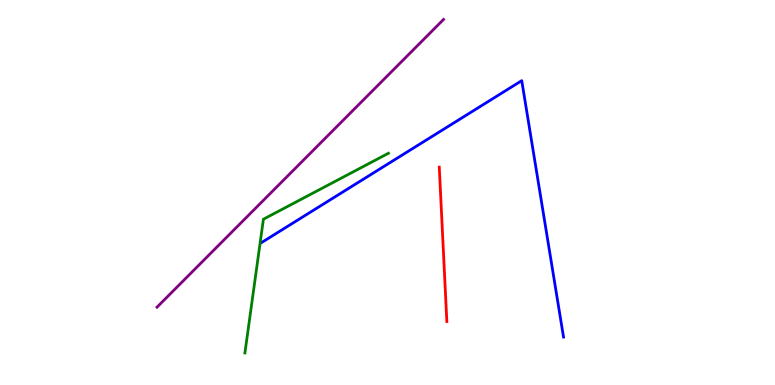[{'lines': ['blue', 'red'], 'intersections': []}, {'lines': ['green', 'red'], 'intersections': []}, {'lines': ['purple', 'red'], 'intersections': []}, {'lines': ['blue', 'green'], 'intersections': []}, {'lines': ['blue', 'purple'], 'intersections': []}, {'lines': ['green', 'purple'], 'intersections': []}]